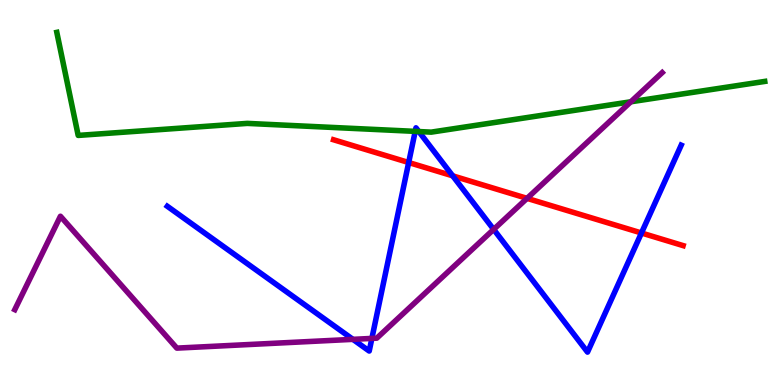[{'lines': ['blue', 'red'], 'intersections': [{'x': 5.27, 'y': 5.78}, {'x': 5.84, 'y': 5.43}, {'x': 8.28, 'y': 3.95}]}, {'lines': ['green', 'red'], 'intersections': []}, {'lines': ['purple', 'red'], 'intersections': [{'x': 6.8, 'y': 4.85}]}, {'lines': ['blue', 'green'], 'intersections': [{'x': 5.36, 'y': 6.59}, {'x': 5.4, 'y': 6.58}]}, {'lines': ['blue', 'purple'], 'intersections': [{'x': 4.55, 'y': 1.19}, {'x': 4.8, 'y': 1.21}, {'x': 6.37, 'y': 4.04}]}, {'lines': ['green', 'purple'], 'intersections': [{'x': 8.14, 'y': 7.36}]}]